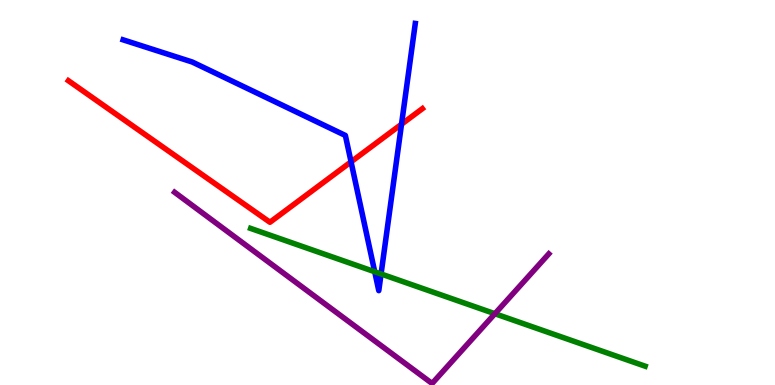[{'lines': ['blue', 'red'], 'intersections': [{'x': 4.53, 'y': 5.8}, {'x': 5.18, 'y': 6.77}]}, {'lines': ['green', 'red'], 'intersections': []}, {'lines': ['purple', 'red'], 'intersections': []}, {'lines': ['blue', 'green'], 'intersections': [{'x': 4.84, 'y': 2.94}, {'x': 4.92, 'y': 2.88}]}, {'lines': ['blue', 'purple'], 'intersections': []}, {'lines': ['green', 'purple'], 'intersections': [{'x': 6.39, 'y': 1.85}]}]